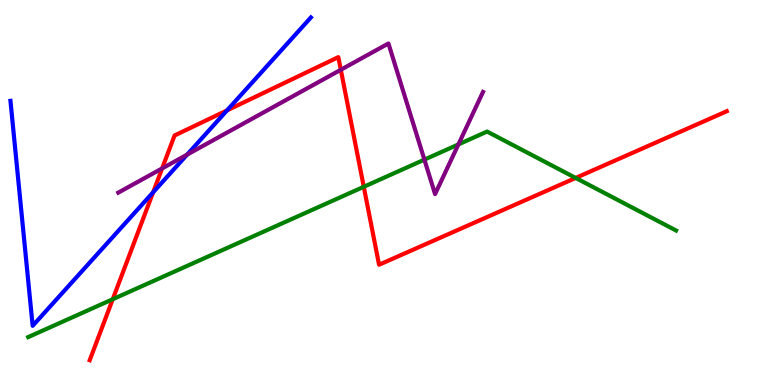[{'lines': ['blue', 'red'], 'intersections': [{'x': 1.98, 'y': 5.0}, {'x': 2.93, 'y': 7.13}]}, {'lines': ['green', 'red'], 'intersections': [{'x': 1.45, 'y': 2.23}, {'x': 4.69, 'y': 5.15}, {'x': 7.43, 'y': 5.38}]}, {'lines': ['purple', 'red'], 'intersections': [{'x': 2.09, 'y': 5.63}, {'x': 4.4, 'y': 8.19}]}, {'lines': ['blue', 'green'], 'intersections': []}, {'lines': ['blue', 'purple'], 'intersections': [{'x': 2.41, 'y': 5.98}]}, {'lines': ['green', 'purple'], 'intersections': [{'x': 5.48, 'y': 5.85}, {'x': 5.91, 'y': 6.25}]}]